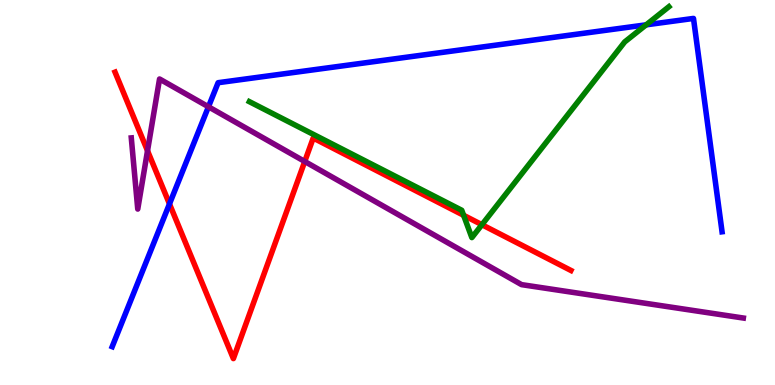[{'lines': ['blue', 'red'], 'intersections': [{'x': 2.19, 'y': 4.7}]}, {'lines': ['green', 'red'], 'intersections': [{'x': 5.98, 'y': 4.41}, {'x': 6.22, 'y': 4.16}]}, {'lines': ['purple', 'red'], 'intersections': [{'x': 1.9, 'y': 6.08}, {'x': 3.93, 'y': 5.81}]}, {'lines': ['blue', 'green'], 'intersections': [{'x': 8.34, 'y': 9.36}]}, {'lines': ['blue', 'purple'], 'intersections': [{'x': 2.69, 'y': 7.23}]}, {'lines': ['green', 'purple'], 'intersections': []}]